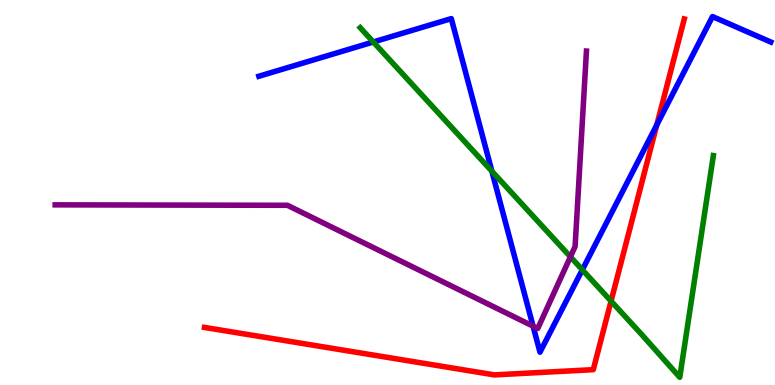[{'lines': ['blue', 'red'], 'intersections': [{'x': 8.47, 'y': 6.76}]}, {'lines': ['green', 'red'], 'intersections': [{'x': 7.88, 'y': 2.18}]}, {'lines': ['purple', 'red'], 'intersections': []}, {'lines': ['blue', 'green'], 'intersections': [{'x': 4.82, 'y': 8.91}, {'x': 6.35, 'y': 5.55}, {'x': 7.51, 'y': 2.99}]}, {'lines': ['blue', 'purple'], 'intersections': [{'x': 6.88, 'y': 1.53}]}, {'lines': ['green', 'purple'], 'intersections': [{'x': 7.36, 'y': 3.33}]}]